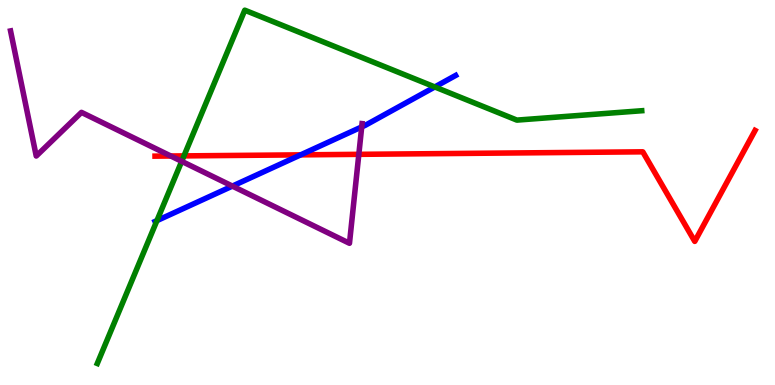[{'lines': ['blue', 'red'], 'intersections': [{'x': 3.88, 'y': 5.98}]}, {'lines': ['green', 'red'], 'intersections': [{'x': 2.37, 'y': 5.95}]}, {'lines': ['purple', 'red'], 'intersections': [{'x': 2.2, 'y': 5.95}, {'x': 4.63, 'y': 5.99}]}, {'lines': ['blue', 'green'], 'intersections': [{'x': 2.02, 'y': 4.27}, {'x': 5.61, 'y': 7.74}]}, {'lines': ['blue', 'purple'], 'intersections': [{'x': 3.0, 'y': 5.17}, {'x': 4.67, 'y': 6.7}]}, {'lines': ['green', 'purple'], 'intersections': [{'x': 2.34, 'y': 5.81}]}]